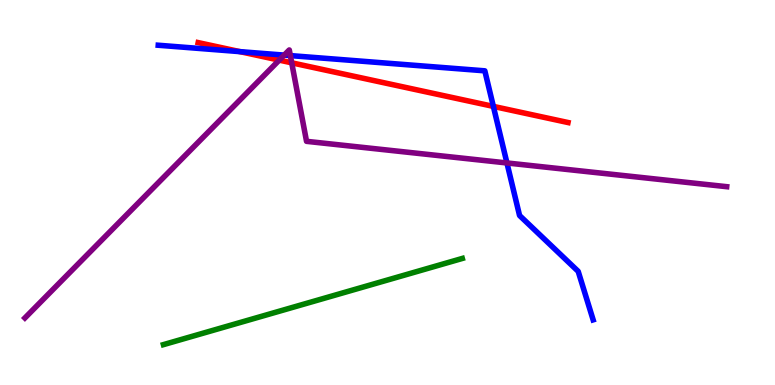[{'lines': ['blue', 'red'], 'intersections': [{'x': 3.1, 'y': 8.66}, {'x': 6.37, 'y': 7.24}]}, {'lines': ['green', 'red'], 'intersections': []}, {'lines': ['purple', 'red'], 'intersections': [{'x': 3.6, 'y': 8.44}, {'x': 3.76, 'y': 8.37}]}, {'lines': ['blue', 'green'], 'intersections': []}, {'lines': ['blue', 'purple'], 'intersections': [{'x': 3.67, 'y': 8.57}, {'x': 3.75, 'y': 8.56}, {'x': 6.54, 'y': 5.77}]}, {'lines': ['green', 'purple'], 'intersections': []}]